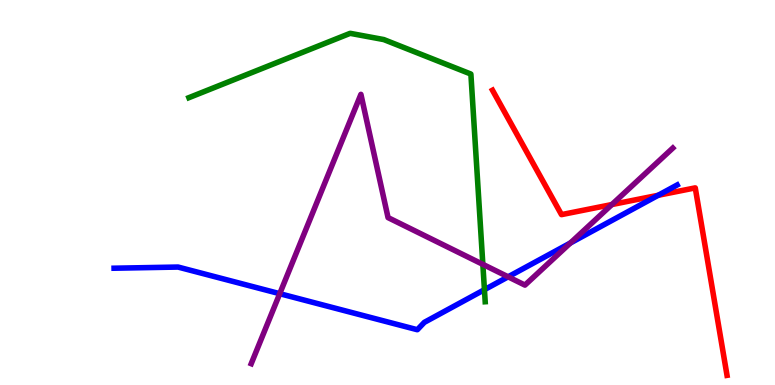[{'lines': ['blue', 'red'], 'intersections': [{'x': 8.49, 'y': 4.93}]}, {'lines': ['green', 'red'], 'intersections': []}, {'lines': ['purple', 'red'], 'intersections': [{'x': 7.9, 'y': 4.69}]}, {'lines': ['blue', 'green'], 'intersections': [{'x': 6.25, 'y': 2.48}]}, {'lines': ['blue', 'purple'], 'intersections': [{'x': 3.61, 'y': 2.37}, {'x': 6.56, 'y': 2.81}, {'x': 7.36, 'y': 3.69}]}, {'lines': ['green', 'purple'], 'intersections': [{'x': 6.23, 'y': 3.13}]}]